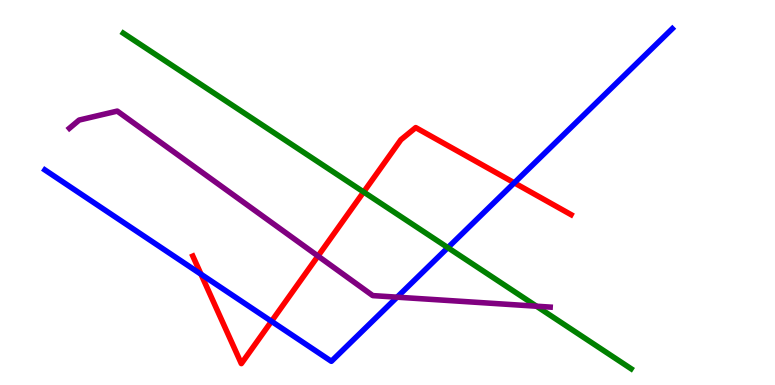[{'lines': ['blue', 'red'], 'intersections': [{'x': 2.59, 'y': 2.88}, {'x': 3.5, 'y': 1.65}, {'x': 6.64, 'y': 5.25}]}, {'lines': ['green', 'red'], 'intersections': [{'x': 4.69, 'y': 5.01}]}, {'lines': ['purple', 'red'], 'intersections': [{'x': 4.1, 'y': 3.35}]}, {'lines': ['blue', 'green'], 'intersections': [{'x': 5.78, 'y': 3.57}]}, {'lines': ['blue', 'purple'], 'intersections': [{'x': 5.12, 'y': 2.28}]}, {'lines': ['green', 'purple'], 'intersections': [{'x': 6.92, 'y': 2.05}]}]